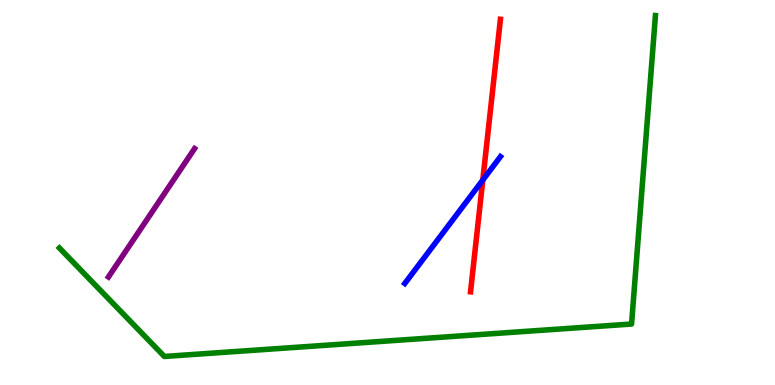[{'lines': ['blue', 'red'], 'intersections': [{'x': 6.23, 'y': 5.32}]}, {'lines': ['green', 'red'], 'intersections': []}, {'lines': ['purple', 'red'], 'intersections': []}, {'lines': ['blue', 'green'], 'intersections': []}, {'lines': ['blue', 'purple'], 'intersections': []}, {'lines': ['green', 'purple'], 'intersections': []}]